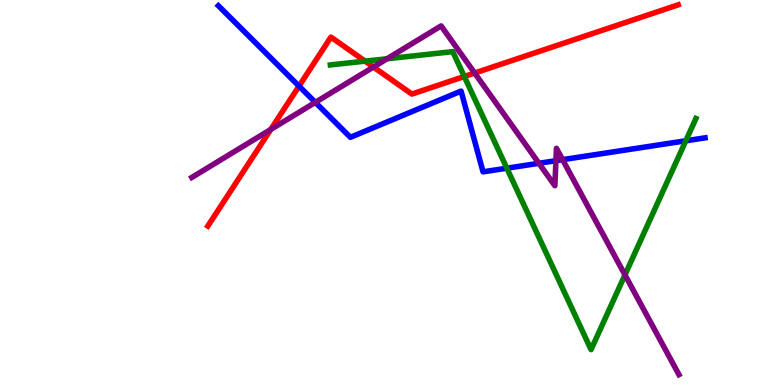[{'lines': ['blue', 'red'], 'intersections': [{'x': 3.86, 'y': 7.76}]}, {'lines': ['green', 'red'], 'intersections': [{'x': 4.71, 'y': 8.41}, {'x': 5.99, 'y': 8.01}]}, {'lines': ['purple', 'red'], 'intersections': [{'x': 3.49, 'y': 6.64}, {'x': 4.82, 'y': 8.26}, {'x': 6.12, 'y': 8.1}]}, {'lines': ['blue', 'green'], 'intersections': [{'x': 6.54, 'y': 5.63}, {'x': 8.85, 'y': 6.34}]}, {'lines': ['blue', 'purple'], 'intersections': [{'x': 4.07, 'y': 7.34}, {'x': 6.95, 'y': 5.76}, {'x': 7.17, 'y': 5.83}, {'x': 7.26, 'y': 5.85}]}, {'lines': ['green', 'purple'], 'intersections': [{'x': 4.99, 'y': 8.47}, {'x': 8.06, 'y': 2.86}]}]